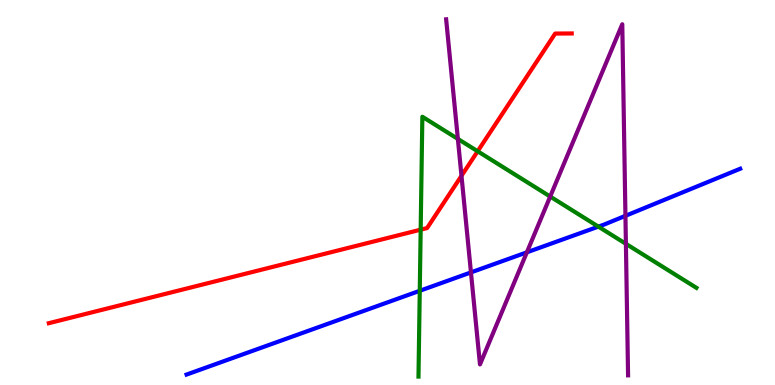[{'lines': ['blue', 'red'], 'intersections': []}, {'lines': ['green', 'red'], 'intersections': [{'x': 5.43, 'y': 4.03}, {'x': 6.16, 'y': 6.07}]}, {'lines': ['purple', 'red'], 'intersections': [{'x': 5.95, 'y': 5.43}]}, {'lines': ['blue', 'green'], 'intersections': [{'x': 5.42, 'y': 2.45}, {'x': 7.72, 'y': 4.11}]}, {'lines': ['blue', 'purple'], 'intersections': [{'x': 6.08, 'y': 2.92}, {'x': 6.8, 'y': 3.45}, {'x': 8.07, 'y': 4.39}]}, {'lines': ['green', 'purple'], 'intersections': [{'x': 5.91, 'y': 6.39}, {'x': 7.1, 'y': 4.89}, {'x': 8.08, 'y': 3.67}]}]